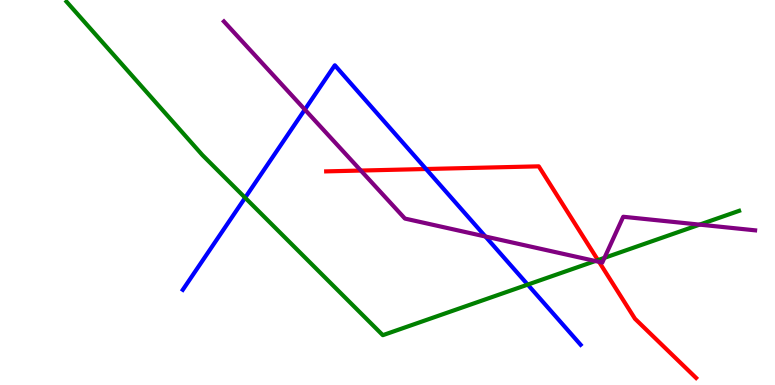[{'lines': ['blue', 'red'], 'intersections': [{'x': 5.5, 'y': 5.61}]}, {'lines': ['green', 'red'], 'intersections': [{'x': 7.72, 'y': 3.24}]}, {'lines': ['purple', 'red'], 'intersections': [{'x': 4.66, 'y': 5.57}, {'x': 7.73, 'y': 3.2}]}, {'lines': ['blue', 'green'], 'intersections': [{'x': 3.16, 'y': 4.86}, {'x': 6.81, 'y': 2.61}]}, {'lines': ['blue', 'purple'], 'intersections': [{'x': 3.93, 'y': 7.15}, {'x': 6.26, 'y': 3.86}]}, {'lines': ['green', 'purple'], 'intersections': [{'x': 7.68, 'y': 3.22}, {'x': 7.8, 'y': 3.3}, {'x': 9.03, 'y': 4.17}]}]